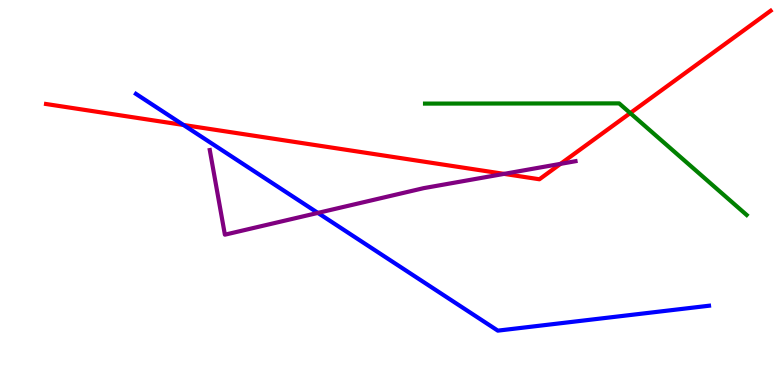[{'lines': ['blue', 'red'], 'intersections': [{'x': 2.37, 'y': 6.75}]}, {'lines': ['green', 'red'], 'intersections': [{'x': 8.13, 'y': 7.06}]}, {'lines': ['purple', 'red'], 'intersections': [{'x': 6.5, 'y': 5.48}, {'x': 7.23, 'y': 5.74}]}, {'lines': ['blue', 'green'], 'intersections': []}, {'lines': ['blue', 'purple'], 'intersections': [{'x': 4.1, 'y': 4.47}]}, {'lines': ['green', 'purple'], 'intersections': []}]